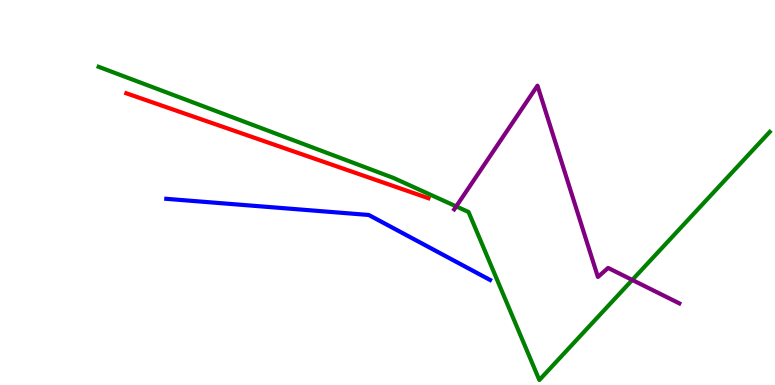[{'lines': ['blue', 'red'], 'intersections': []}, {'lines': ['green', 'red'], 'intersections': []}, {'lines': ['purple', 'red'], 'intersections': []}, {'lines': ['blue', 'green'], 'intersections': []}, {'lines': ['blue', 'purple'], 'intersections': []}, {'lines': ['green', 'purple'], 'intersections': [{'x': 5.89, 'y': 4.64}, {'x': 8.16, 'y': 2.73}]}]